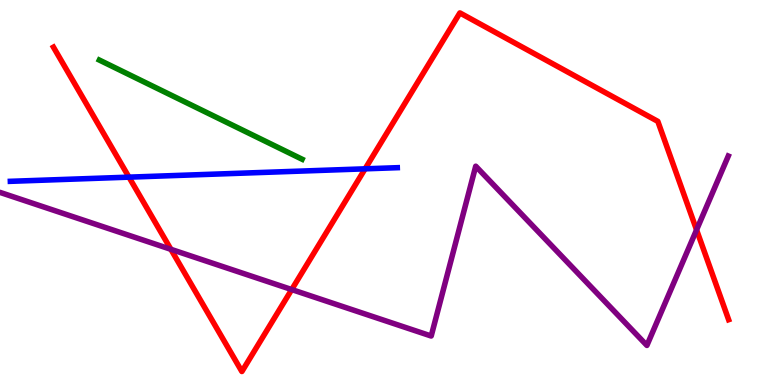[{'lines': ['blue', 'red'], 'intersections': [{'x': 1.66, 'y': 5.4}, {'x': 4.71, 'y': 5.61}]}, {'lines': ['green', 'red'], 'intersections': []}, {'lines': ['purple', 'red'], 'intersections': [{'x': 2.21, 'y': 3.52}, {'x': 3.76, 'y': 2.48}, {'x': 8.99, 'y': 4.03}]}, {'lines': ['blue', 'green'], 'intersections': []}, {'lines': ['blue', 'purple'], 'intersections': []}, {'lines': ['green', 'purple'], 'intersections': []}]